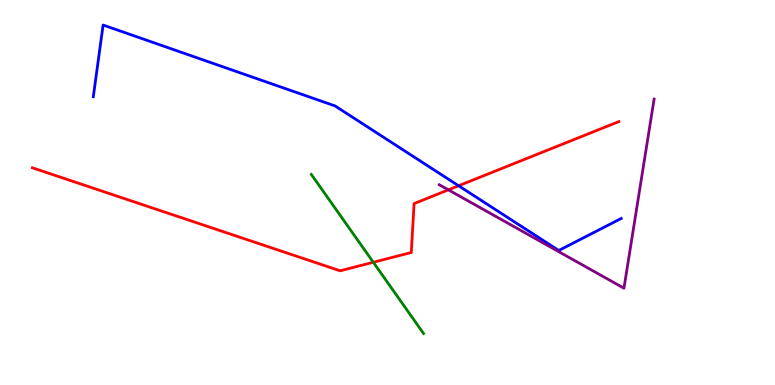[{'lines': ['blue', 'red'], 'intersections': [{'x': 5.92, 'y': 5.17}]}, {'lines': ['green', 'red'], 'intersections': [{'x': 4.82, 'y': 3.19}]}, {'lines': ['purple', 'red'], 'intersections': [{'x': 5.79, 'y': 5.07}]}, {'lines': ['blue', 'green'], 'intersections': []}, {'lines': ['blue', 'purple'], 'intersections': []}, {'lines': ['green', 'purple'], 'intersections': []}]